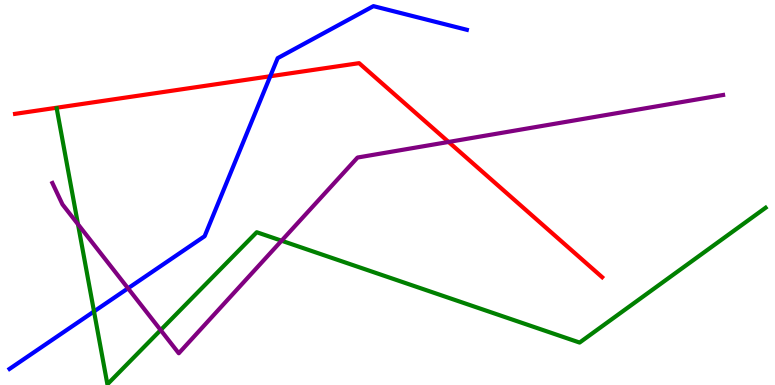[{'lines': ['blue', 'red'], 'intersections': [{'x': 3.49, 'y': 8.02}]}, {'lines': ['green', 'red'], 'intersections': []}, {'lines': ['purple', 'red'], 'intersections': [{'x': 5.79, 'y': 6.31}]}, {'lines': ['blue', 'green'], 'intersections': [{'x': 1.21, 'y': 1.91}]}, {'lines': ['blue', 'purple'], 'intersections': [{'x': 1.65, 'y': 2.51}]}, {'lines': ['green', 'purple'], 'intersections': [{'x': 1.01, 'y': 4.17}, {'x': 2.07, 'y': 1.43}, {'x': 3.63, 'y': 3.75}]}]